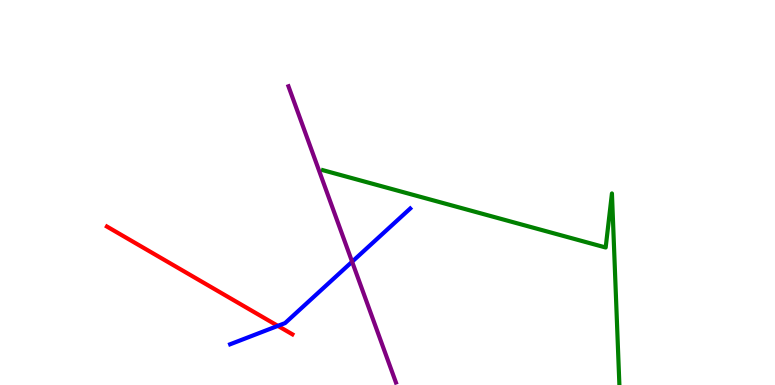[{'lines': ['blue', 'red'], 'intersections': [{'x': 3.59, 'y': 1.54}]}, {'lines': ['green', 'red'], 'intersections': []}, {'lines': ['purple', 'red'], 'intersections': []}, {'lines': ['blue', 'green'], 'intersections': []}, {'lines': ['blue', 'purple'], 'intersections': [{'x': 4.54, 'y': 3.2}]}, {'lines': ['green', 'purple'], 'intersections': []}]